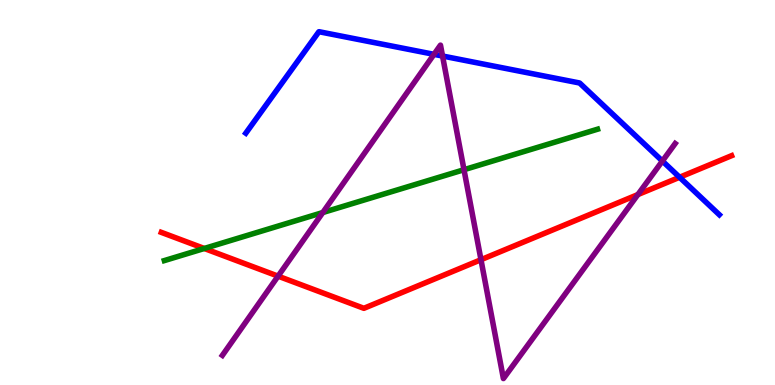[{'lines': ['blue', 'red'], 'intersections': [{'x': 8.77, 'y': 5.4}]}, {'lines': ['green', 'red'], 'intersections': [{'x': 2.64, 'y': 3.55}]}, {'lines': ['purple', 'red'], 'intersections': [{'x': 3.59, 'y': 2.83}, {'x': 6.21, 'y': 3.25}, {'x': 8.23, 'y': 4.95}]}, {'lines': ['blue', 'green'], 'intersections': []}, {'lines': ['blue', 'purple'], 'intersections': [{'x': 5.6, 'y': 8.59}, {'x': 5.71, 'y': 8.54}, {'x': 8.55, 'y': 5.82}]}, {'lines': ['green', 'purple'], 'intersections': [{'x': 4.16, 'y': 4.48}, {'x': 5.99, 'y': 5.59}]}]